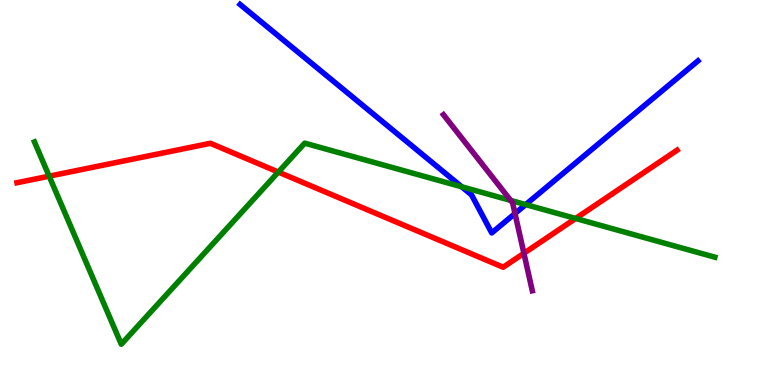[{'lines': ['blue', 'red'], 'intersections': []}, {'lines': ['green', 'red'], 'intersections': [{'x': 0.634, 'y': 5.42}, {'x': 3.59, 'y': 5.53}, {'x': 7.43, 'y': 4.33}]}, {'lines': ['purple', 'red'], 'intersections': [{'x': 6.76, 'y': 3.42}]}, {'lines': ['blue', 'green'], 'intersections': [{'x': 5.96, 'y': 5.15}, {'x': 6.78, 'y': 4.69}]}, {'lines': ['blue', 'purple'], 'intersections': [{'x': 6.65, 'y': 4.45}]}, {'lines': ['green', 'purple'], 'intersections': [{'x': 6.59, 'y': 4.79}]}]